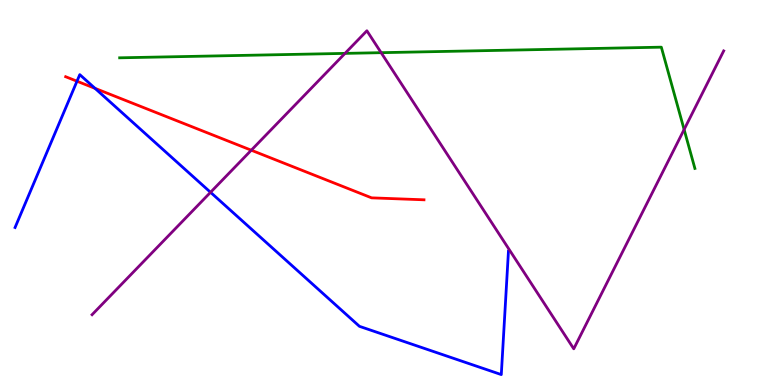[{'lines': ['blue', 'red'], 'intersections': [{'x': 0.994, 'y': 7.89}, {'x': 1.23, 'y': 7.71}]}, {'lines': ['green', 'red'], 'intersections': []}, {'lines': ['purple', 'red'], 'intersections': [{'x': 3.24, 'y': 6.1}]}, {'lines': ['blue', 'green'], 'intersections': []}, {'lines': ['blue', 'purple'], 'intersections': [{'x': 2.72, 'y': 5.0}]}, {'lines': ['green', 'purple'], 'intersections': [{'x': 4.45, 'y': 8.61}, {'x': 4.92, 'y': 8.63}, {'x': 8.83, 'y': 6.64}]}]